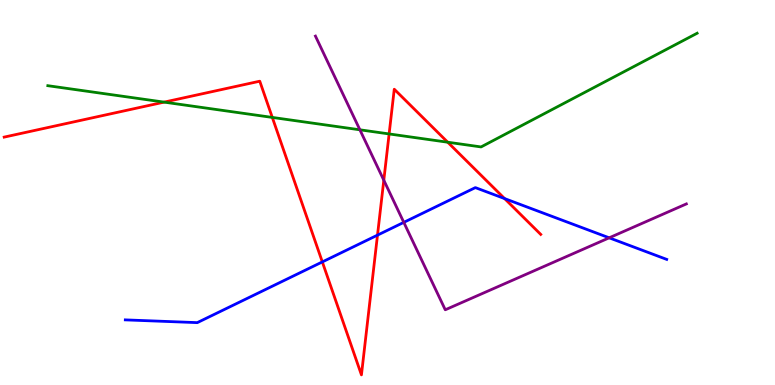[{'lines': ['blue', 'red'], 'intersections': [{'x': 4.16, 'y': 3.2}, {'x': 4.87, 'y': 3.89}, {'x': 6.51, 'y': 4.84}]}, {'lines': ['green', 'red'], 'intersections': [{'x': 2.12, 'y': 7.35}, {'x': 3.51, 'y': 6.95}, {'x': 5.02, 'y': 6.52}, {'x': 5.78, 'y': 6.31}]}, {'lines': ['purple', 'red'], 'intersections': [{'x': 4.95, 'y': 5.32}]}, {'lines': ['blue', 'green'], 'intersections': []}, {'lines': ['blue', 'purple'], 'intersections': [{'x': 5.21, 'y': 4.22}, {'x': 7.86, 'y': 3.82}]}, {'lines': ['green', 'purple'], 'intersections': [{'x': 4.64, 'y': 6.63}]}]